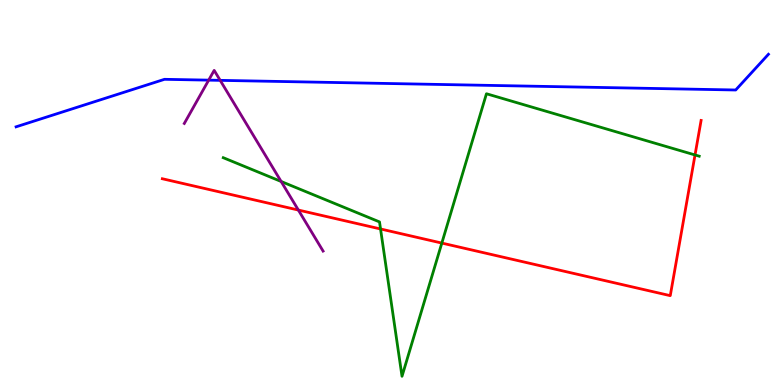[{'lines': ['blue', 'red'], 'intersections': []}, {'lines': ['green', 'red'], 'intersections': [{'x': 4.91, 'y': 4.05}, {'x': 5.7, 'y': 3.69}, {'x': 8.97, 'y': 5.97}]}, {'lines': ['purple', 'red'], 'intersections': [{'x': 3.85, 'y': 4.54}]}, {'lines': ['blue', 'green'], 'intersections': []}, {'lines': ['blue', 'purple'], 'intersections': [{'x': 2.69, 'y': 7.92}, {'x': 2.84, 'y': 7.91}]}, {'lines': ['green', 'purple'], 'intersections': [{'x': 3.63, 'y': 5.29}]}]